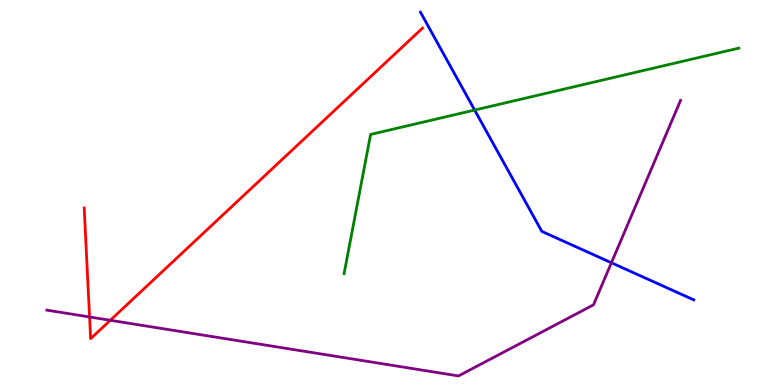[{'lines': ['blue', 'red'], 'intersections': []}, {'lines': ['green', 'red'], 'intersections': []}, {'lines': ['purple', 'red'], 'intersections': [{'x': 1.16, 'y': 1.77}, {'x': 1.42, 'y': 1.68}]}, {'lines': ['blue', 'green'], 'intersections': [{'x': 6.12, 'y': 7.14}]}, {'lines': ['blue', 'purple'], 'intersections': [{'x': 7.89, 'y': 3.18}]}, {'lines': ['green', 'purple'], 'intersections': []}]